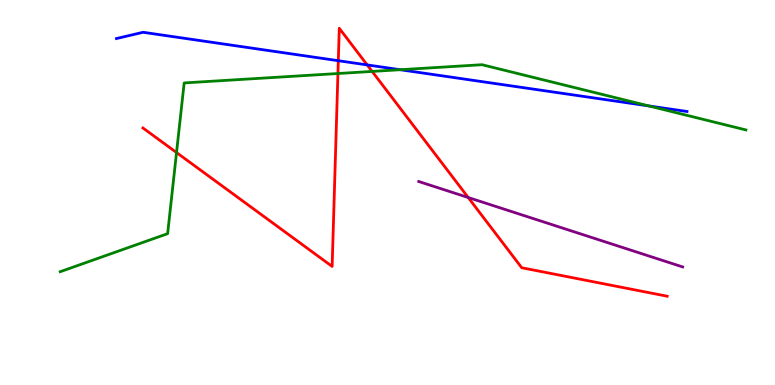[{'lines': ['blue', 'red'], 'intersections': [{'x': 4.37, 'y': 8.42}, {'x': 4.74, 'y': 8.31}]}, {'lines': ['green', 'red'], 'intersections': [{'x': 2.28, 'y': 6.04}, {'x': 4.36, 'y': 8.09}, {'x': 4.8, 'y': 8.14}]}, {'lines': ['purple', 'red'], 'intersections': [{'x': 6.04, 'y': 4.87}]}, {'lines': ['blue', 'green'], 'intersections': [{'x': 5.16, 'y': 8.19}, {'x': 8.37, 'y': 7.25}]}, {'lines': ['blue', 'purple'], 'intersections': []}, {'lines': ['green', 'purple'], 'intersections': []}]